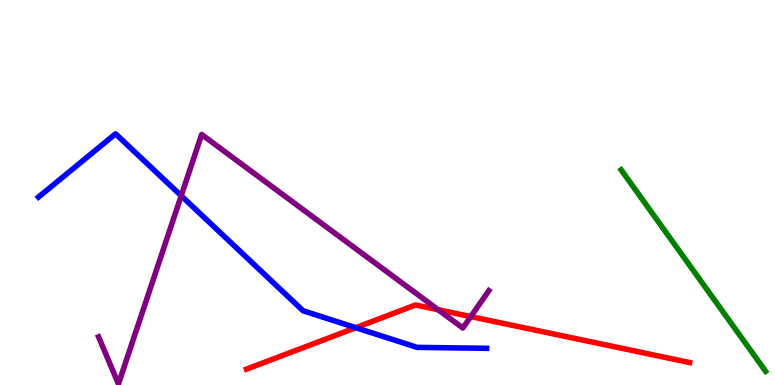[{'lines': ['blue', 'red'], 'intersections': [{'x': 4.59, 'y': 1.49}]}, {'lines': ['green', 'red'], 'intersections': []}, {'lines': ['purple', 'red'], 'intersections': [{'x': 5.65, 'y': 1.95}, {'x': 6.07, 'y': 1.78}]}, {'lines': ['blue', 'green'], 'intersections': []}, {'lines': ['blue', 'purple'], 'intersections': [{'x': 2.34, 'y': 4.91}]}, {'lines': ['green', 'purple'], 'intersections': []}]